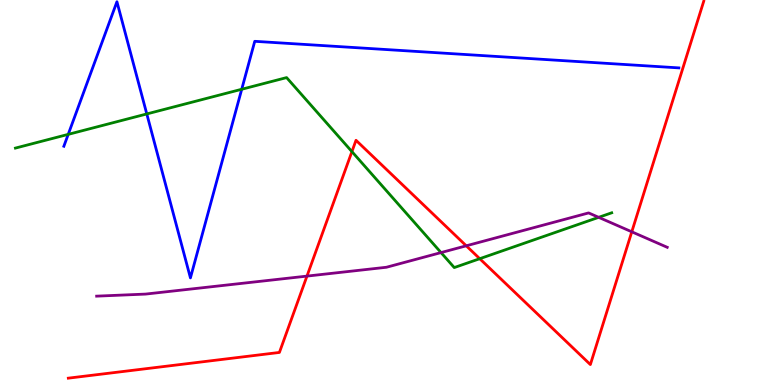[{'lines': ['blue', 'red'], 'intersections': []}, {'lines': ['green', 'red'], 'intersections': [{'x': 4.54, 'y': 6.06}, {'x': 6.19, 'y': 3.28}]}, {'lines': ['purple', 'red'], 'intersections': [{'x': 3.96, 'y': 2.83}, {'x': 6.02, 'y': 3.62}, {'x': 8.15, 'y': 3.98}]}, {'lines': ['blue', 'green'], 'intersections': [{'x': 0.88, 'y': 6.51}, {'x': 1.89, 'y': 7.04}, {'x': 3.12, 'y': 7.68}]}, {'lines': ['blue', 'purple'], 'intersections': []}, {'lines': ['green', 'purple'], 'intersections': [{'x': 5.69, 'y': 3.44}, {'x': 7.72, 'y': 4.36}]}]